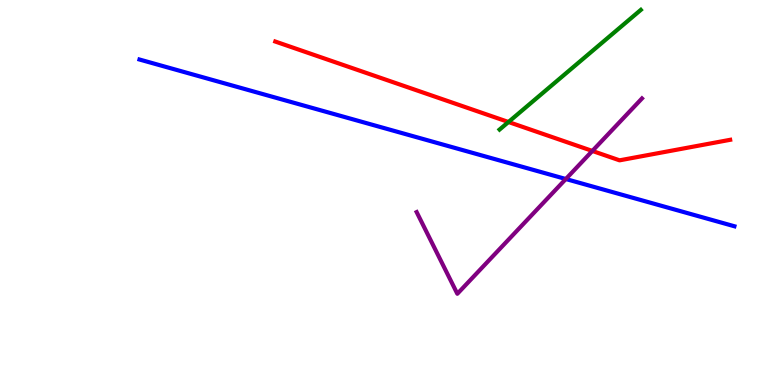[{'lines': ['blue', 'red'], 'intersections': []}, {'lines': ['green', 'red'], 'intersections': [{'x': 6.56, 'y': 6.83}]}, {'lines': ['purple', 'red'], 'intersections': [{'x': 7.64, 'y': 6.08}]}, {'lines': ['blue', 'green'], 'intersections': []}, {'lines': ['blue', 'purple'], 'intersections': [{'x': 7.3, 'y': 5.35}]}, {'lines': ['green', 'purple'], 'intersections': []}]